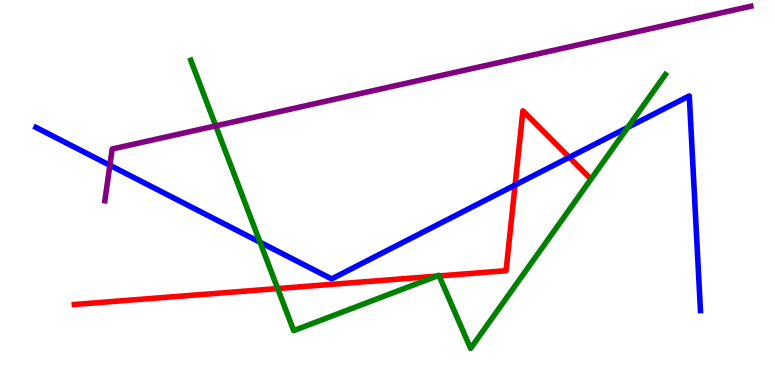[{'lines': ['blue', 'red'], 'intersections': [{'x': 6.65, 'y': 5.19}, {'x': 7.35, 'y': 5.91}]}, {'lines': ['green', 'red'], 'intersections': [{'x': 3.58, 'y': 2.5}, {'x': 5.64, 'y': 2.83}, {'x': 5.67, 'y': 2.83}]}, {'lines': ['purple', 'red'], 'intersections': []}, {'lines': ['blue', 'green'], 'intersections': [{'x': 3.36, 'y': 3.71}, {'x': 8.1, 'y': 6.69}]}, {'lines': ['blue', 'purple'], 'intersections': [{'x': 1.42, 'y': 5.71}]}, {'lines': ['green', 'purple'], 'intersections': [{'x': 2.78, 'y': 6.73}]}]